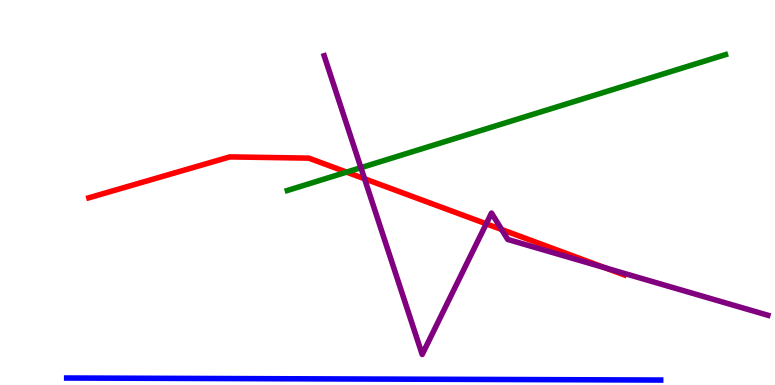[{'lines': ['blue', 'red'], 'intersections': []}, {'lines': ['green', 'red'], 'intersections': [{'x': 4.47, 'y': 5.53}]}, {'lines': ['purple', 'red'], 'intersections': [{'x': 4.7, 'y': 5.36}, {'x': 6.27, 'y': 4.19}, {'x': 6.47, 'y': 4.04}, {'x': 7.81, 'y': 3.04}]}, {'lines': ['blue', 'green'], 'intersections': []}, {'lines': ['blue', 'purple'], 'intersections': []}, {'lines': ['green', 'purple'], 'intersections': [{'x': 4.66, 'y': 5.64}]}]